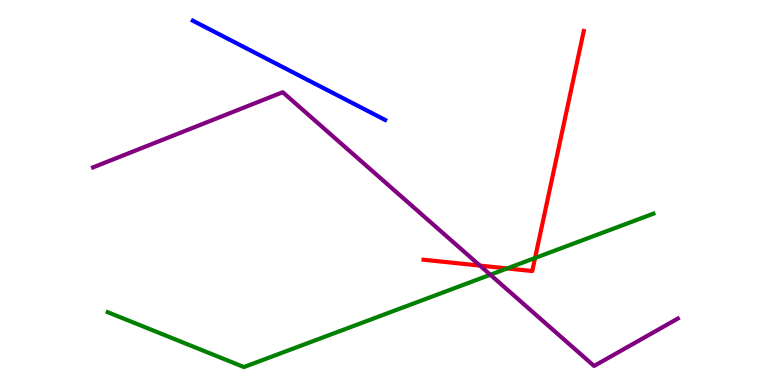[{'lines': ['blue', 'red'], 'intersections': []}, {'lines': ['green', 'red'], 'intersections': [{'x': 6.54, 'y': 3.03}, {'x': 6.9, 'y': 3.3}]}, {'lines': ['purple', 'red'], 'intersections': [{'x': 6.19, 'y': 3.1}]}, {'lines': ['blue', 'green'], 'intersections': []}, {'lines': ['blue', 'purple'], 'intersections': []}, {'lines': ['green', 'purple'], 'intersections': [{'x': 6.33, 'y': 2.86}]}]